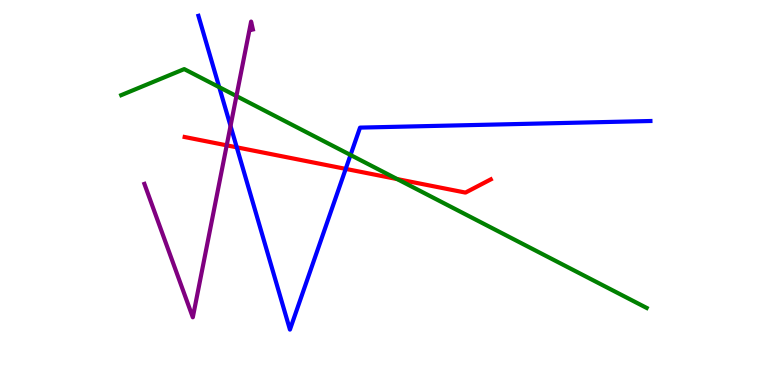[{'lines': ['blue', 'red'], 'intersections': [{'x': 3.06, 'y': 6.17}, {'x': 4.46, 'y': 5.61}]}, {'lines': ['green', 'red'], 'intersections': [{'x': 5.12, 'y': 5.35}]}, {'lines': ['purple', 'red'], 'intersections': [{'x': 2.93, 'y': 6.22}]}, {'lines': ['blue', 'green'], 'intersections': [{'x': 2.83, 'y': 7.74}, {'x': 4.52, 'y': 5.97}]}, {'lines': ['blue', 'purple'], 'intersections': [{'x': 2.97, 'y': 6.73}]}, {'lines': ['green', 'purple'], 'intersections': [{'x': 3.05, 'y': 7.5}]}]